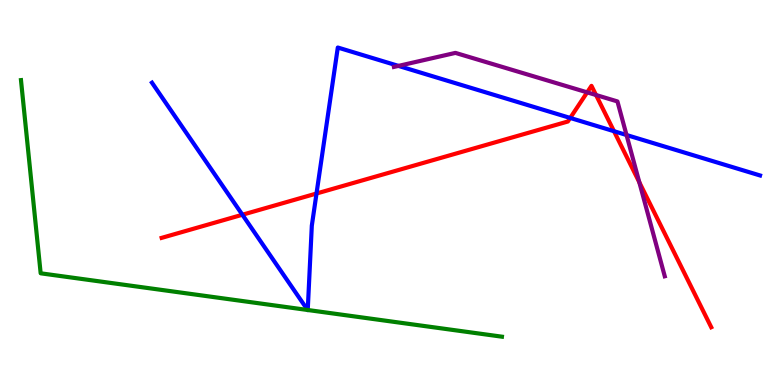[{'lines': ['blue', 'red'], 'intersections': [{'x': 3.13, 'y': 4.42}, {'x': 4.08, 'y': 4.97}, {'x': 7.36, 'y': 6.94}, {'x': 7.92, 'y': 6.59}]}, {'lines': ['green', 'red'], 'intersections': []}, {'lines': ['purple', 'red'], 'intersections': [{'x': 7.58, 'y': 7.6}, {'x': 7.69, 'y': 7.53}, {'x': 8.25, 'y': 5.27}]}, {'lines': ['blue', 'green'], 'intersections': [{'x': 3.97, 'y': 1.95}, {'x': 3.97, 'y': 1.95}]}, {'lines': ['blue', 'purple'], 'intersections': [{'x': 5.14, 'y': 8.29}, {'x': 8.08, 'y': 6.49}]}, {'lines': ['green', 'purple'], 'intersections': []}]